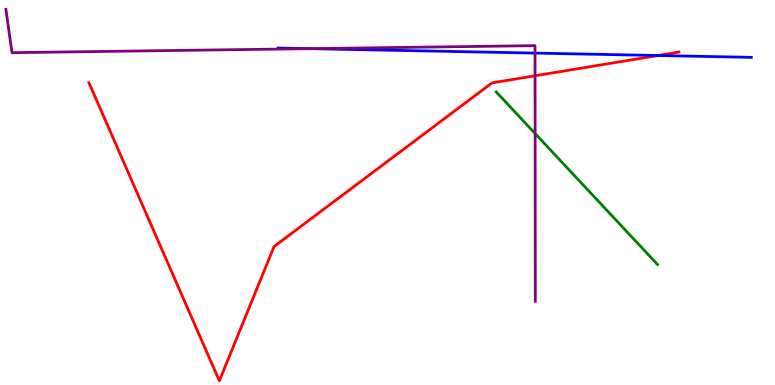[{'lines': ['blue', 'red'], 'intersections': [{'x': 8.49, 'y': 8.56}]}, {'lines': ['green', 'red'], 'intersections': []}, {'lines': ['purple', 'red'], 'intersections': [{'x': 6.9, 'y': 8.03}]}, {'lines': ['blue', 'green'], 'intersections': []}, {'lines': ['blue', 'purple'], 'intersections': [{'x': 4.0, 'y': 8.74}, {'x': 6.9, 'y': 8.62}]}, {'lines': ['green', 'purple'], 'intersections': [{'x': 6.9, 'y': 6.53}]}]